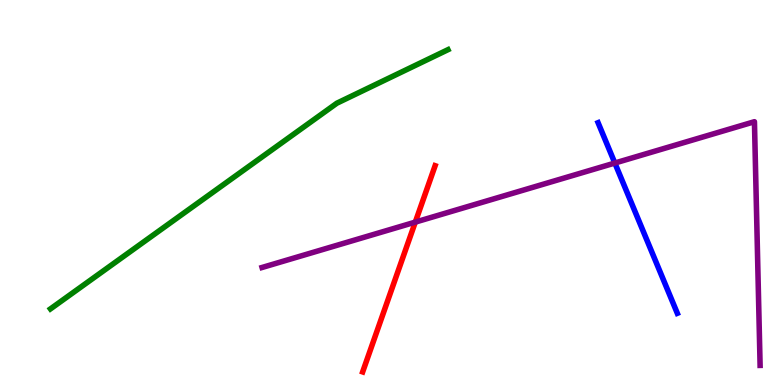[{'lines': ['blue', 'red'], 'intersections': []}, {'lines': ['green', 'red'], 'intersections': []}, {'lines': ['purple', 'red'], 'intersections': [{'x': 5.36, 'y': 4.23}]}, {'lines': ['blue', 'green'], 'intersections': []}, {'lines': ['blue', 'purple'], 'intersections': [{'x': 7.93, 'y': 5.77}]}, {'lines': ['green', 'purple'], 'intersections': []}]